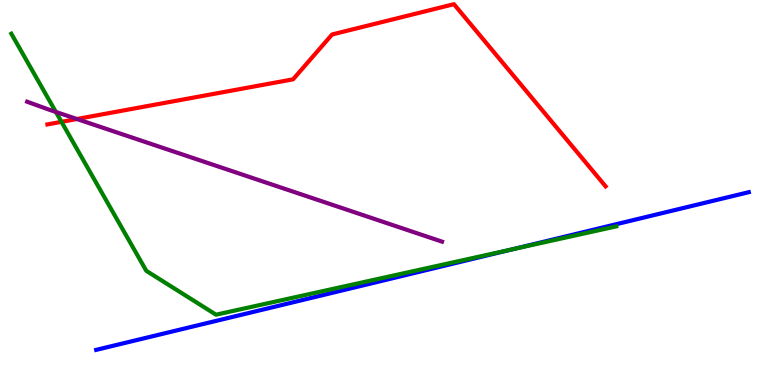[{'lines': ['blue', 'red'], 'intersections': []}, {'lines': ['green', 'red'], 'intersections': [{'x': 0.793, 'y': 6.84}]}, {'lines': ['purple', 'red'], 'intersections': [{'x': 0.992, 'y': 6.91}]}, {'lines': ['blue', 'green'], 'intersections': [{'x': 6.61, 'y': 3.53}]}, {'lines': ['blue', 'purple'], 'intersections': []}, {'lines': ['green', 'purple'], 'intersections': [{'x': 0.721, 'y': 7.09}]}]